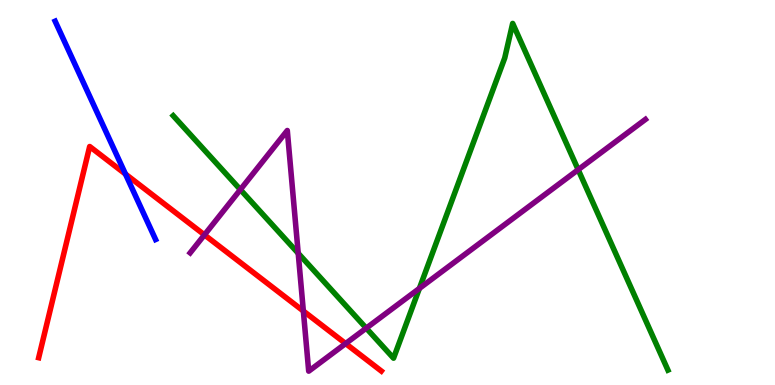[{'lines': ['blue', 'red'], 'intersections': [{'x': 1.62, 'y': 5.48}]}, {'lines': ['green', 'red'], 'intersections': []}, {'lines': ['purple', 'red'], 'intersections': [{'x': 2.64, 'y': 3.9}, {'x': 3.91, 'y': 1.92}, {'x': 4.46, 'y': 1.08}]}, {'lines': ['blue', 'green'], 'intersections': []}, {'lines': ['blue', 'purple'], 'intersections': []}, {'lines': ['green', 'purple'], 'intersections': [{'x': 3.1, 'y': 5.07}, {'x': 3.85, 'y': 3.42}, {'x': 4.73, 'y': 1.48}, {'x': 5.41, 'y': 2.51}, {'x': 7.46, 'y': 5.59}]}]